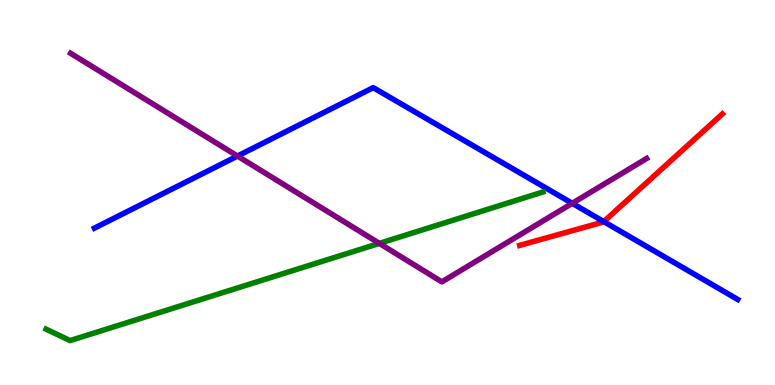[{'lines': ['blue', 'red'], 'intersections': [{'x': 7.79, 'y': 4.24}]}, {'lines': ['green', 'red'], 'intersections': []}, {'lines': ['purple', 'red'], 'intersections': []}, {'lines': ['blue', 'green'], 'intersections': []}, {'lines': ['blue', 'purple'], 'intersections': [{'x': 3.06, 'y': 5.95}, {'x': 7.38, 'y': 4.72}]}, {'lines': ['green', 'purple'], 'intersections': [{'x': 4.89, 'y': 3.68}]}]